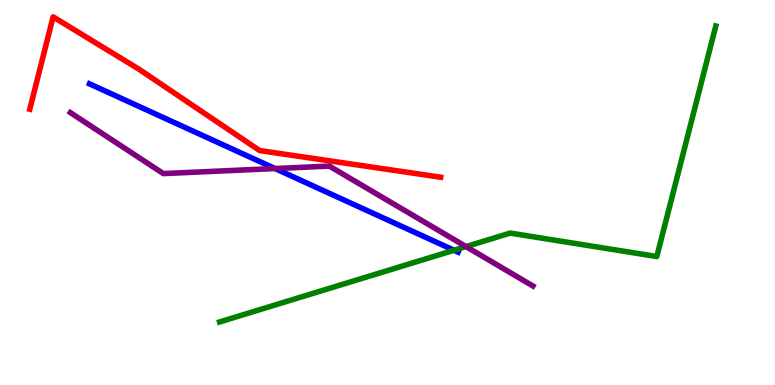[{'lines': ['blue', 'red'], 'intersections': []}, {'lines': ['green', 'red'], 'intersections': []}, {'lines': ['purple', 'red'], 'intersections': []}, {'lines': ['blue', 'green'], 'intersections': [{'x': 5.86, 'y': 3.5}]}, {'lines': ['blue', 'purple'], 'intersections': [{'x': 3.55, 'y': 5.62}]}, {'lines': ['green', 'purple'], 'intersections': [{'x': 6.01, 'y': 3.6}]}]